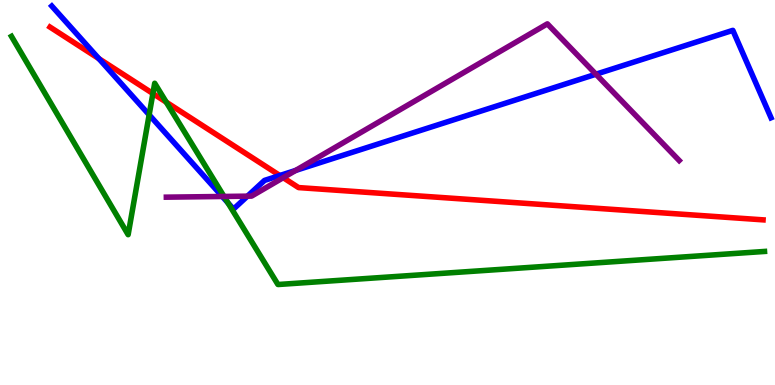[{'lines': ['blue', 'red'], 'intersections': [{'x': 1.28, 'y': 8.48}, {'x': 3.61, 'y': 5.44}]}, {'lines': ['green', 'red'], 'intersections': [{'x': 1.97, 'y': 7.57}, {'x': 2.15, 'y': 7.35}]}, {'lines': ['purple', 'red'], 'intersections': [{'x': 3.65, 'y': 5.38}]}, {'lines': ['blue', 'green'], 'intersections': [{'x': 1.92, 'y': 7.02}, {'x': 2.94, 'y': 4.73}]}, {'lines': ['blue', 'purple'], 'intersections': [{'x': 2.87, 'y': 4.9}, {'x': 3.19, 'y': 4.9}, {'x': 3.82, 'y': 5.57}, {'x': 7.69, 'y': 8.07}]}, {'lines': ['green', 'purple'], 'intersections': [{'x': 2.89, 'y': 4.9}]}]